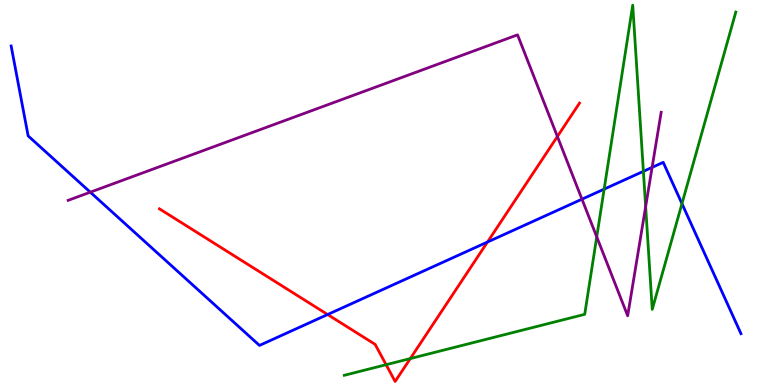[{'lines': ['blue', 'red'], 'intersections': [{'x': 4.23, 'y': 1.83}, {'x': 6.29, 'y': 3.71}]}, {'lines': ['green', 'red'], 'intersections': [{'x': 4.98, 'y': 0.527}, {'x': 5.29, 'y': 0.687}]}, {'lines': ['purple', 'red'], 'intersections': [{'x': 7.19, 'y': 6.45}]}, {'lines': ['blue', 'green'], 'intersections': [{'x': 7.8, 'y': 5.09}, {'x': 8.3, 'y': 5.55}, {'x': 8.8, 'y': 4.71}]}, {'lines': ['blue', 'purple'], 'intersections': [{'x': 1.17, 'y': 5.01}, {'x': 7.51, 'y': 4.83}, {'x': 8.41, 'y': 5.65}]}, {'lines': ['green', 'purple'], 'intersections': [{'x': 7.7, 'y': 3.85}, {'x': 8.33, 'y': 4.63}]}]